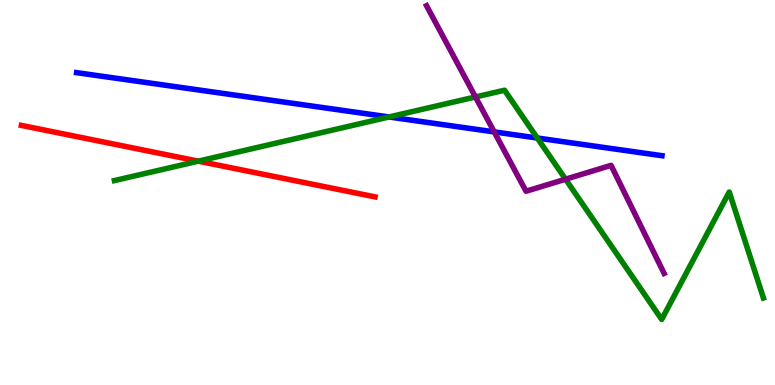[{'lines': ['blue', 'red'], 'intersections': []}, {'lines': ['green', 'red'], 'intersections': [{'x': 2.56, 'y': 5.81}]}, {'lines': ['purple', 'red'], 'intersections': []}, {'lines': ['blue', 'green'], 'intersections': [{'x': 5.02, 'y': 6.96}, {'x': 6.93, 'y': 6.42}]}, {'lines': ['blue', 'purple'], 'intersections': [{'x': 6.38, 'y': 6.57}]}, {'lines': ['green', 'purple'], 'intersections': [{'x': 6.14, 'y': 7.48}, {'x': 7.3, 'y': 5.35}]}]